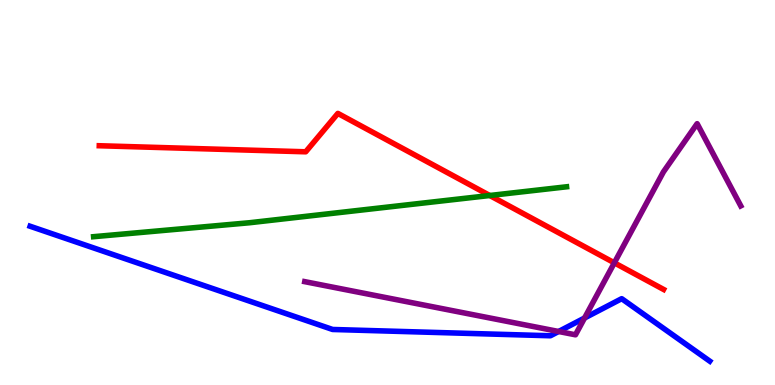[{'lines': ['blue', 'red'], 'intersections': []}, {'lines': ['green', 'red'], 'intersections': [{'x': 6.32, 'y': 4.92}]}, {'lines': ['purple', 'red'], 'intersections': [{'x': 7.93, 'y': 3.17}]}, {'lines': ['blue', 'green'], 'intersections': []}, {'lines': ['blue', 'purple'], 'intersections': [{'x': 7.21, 'y': 1.39}, {'x': 7.54, 'y': 1.74}]}, {'lines': ['green', 'purple'], 'intersections': []}]